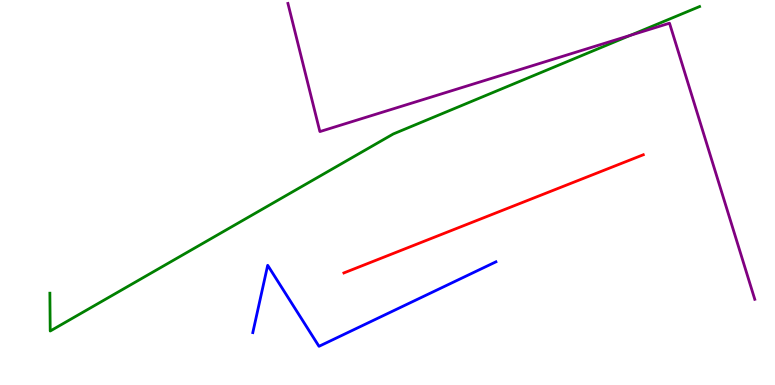[{'lines': ['blue', 'red'], 'intersections': []}, {'lines': ['green', 'red'], 'intersections': []}, {'lines': ['purple', 'red'], 'intersections': []}, {'lines': ['blue', 'green'], 'intersections': []}, {'lines': ['blue', 'purple'], 'intersections': []}, {'lines': ['green', 'purple'], 'intersections': [{'x': 8.14, 'y': 9.08}]}]